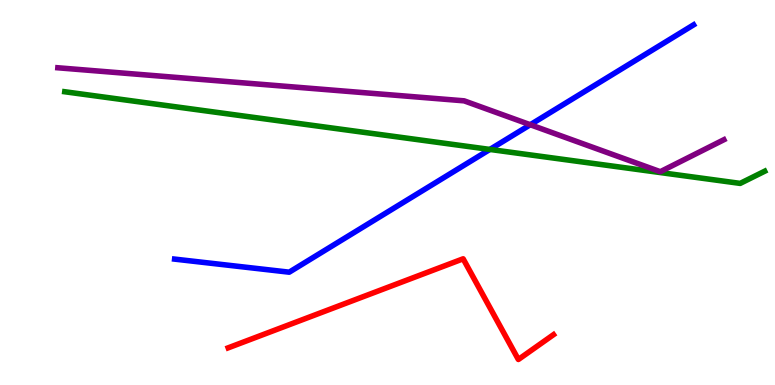[{'lines': ['blue', 'red'], 'intersections': []}, {'lines': ['green', 'red'], 'intersections': []}, {'lines': ['purple', 'red'], 'intersections': []}, {'lines': ['blue', 'green'], 'intersections': [{'x': 6.32, 'y': 6.12}]}, {'lines': ['blue', 'purple'], 'intersections': [{'x': 6.84, 'y': 6.76}]}, {'lines': ['green', 'purple'], 'intersections': []}]